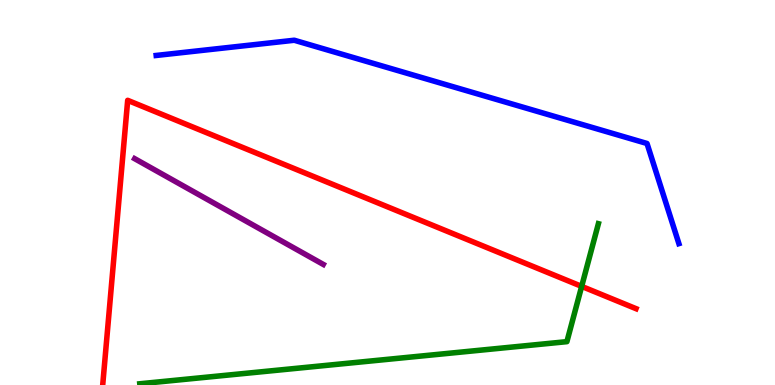[{'lines': ['blue', 'red'], 'intersections': []}, {'lines': ['green', 'red'], 'intersections': [{'x': 7.51, 'y': 2.56}]}, {'lines': ['purple', 'red'], 'intersections': []}, {'lines': ['blue', 'green'], 'intersections': []}, {'lines': ['blue', 'purple'], 'intersections': []}, {'lines': ['green', 'purple'], 'intersections': []}]